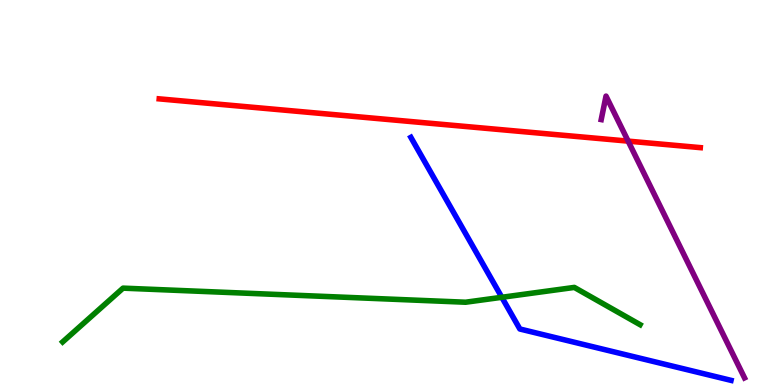[{'lines': ['blue', 'red'], 'intersections': []}, {'lines': ['green', 'red'], 'intersections': []}, {'lines': ['purple', 'red'], 'intersections': [{'x': 8.11, 'y': 6.33}]}, {'lines': ['blue', 'green'], 'intersections': [{'x': 6.48, 'y': 2.28}]}, {'lines': ['blue', 'purple'], 'intersections': []}, {'lines': ['green', 'purple'], 'intersections': []}]